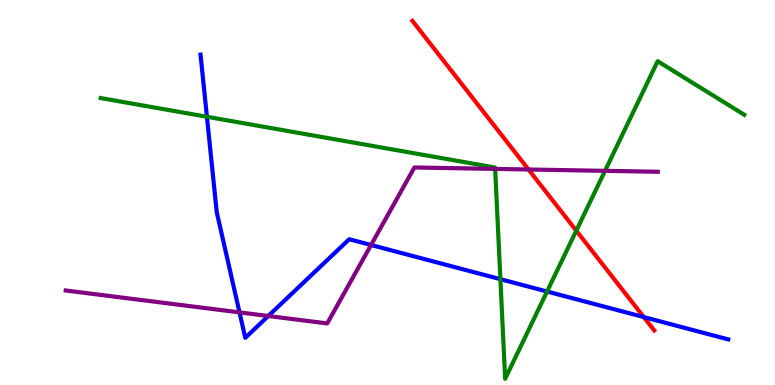[{'lines': ['blue', 'red'], 'intersections': [{'x': 8.31, 'y': 1.76}]}, {'lines': ['green', 'red'], 'intersections': [{'x': 7.44, 'y': 4.01}]}, {'lines': ['purple', 'red'], 'intersections': [{'x': 6.82, 'y': 5.6}]}, {'lines': ['blue', 'green'], 'intersections': [{'x': 2.67, 'y': 6.97}, {'x': 6.46, 'y': 2.75}, {'x': 7.06, 'y': 2.43}]}, {'lines': ['blue', 'purple'], 'intersections': [{'x': 3.09, 'y': 1.89}, {'x': 3.46, 'y': 1.79}, {'x': 4.79, 'y': 3.64}]}, {'lines': ['green', 'purple'], 'intersections': [{'x': 6.39, 'y': 5.61}, {'x': 7.81, 'y': 5.56}]}]